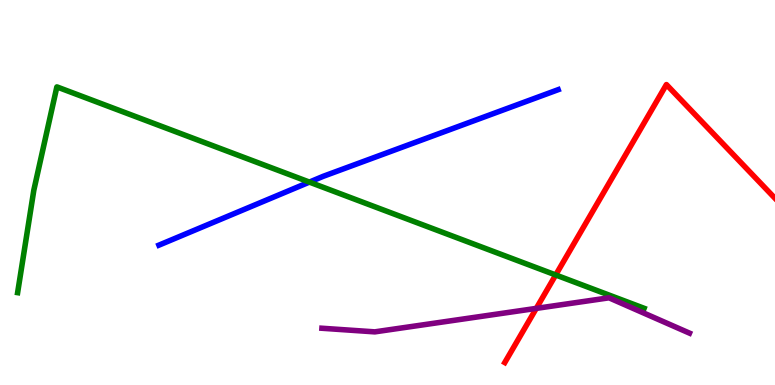[{'lines': ['blue', 'red'], 'intersections': []}, {'lines': ['green', 'red'], 'intersections': [{'x': 7.17, 'y': 2.86}]}, {'lines': ['purple', 'red'], 'intersections': [{'x': 6.92, 'y': 1.99}]}, {'lines': ['blue', 'green'], 'intersections': [{'x': 3.99, 'y': 5.27}]}, {'lines': ['blue', 'purple'], 'intersections': []}, {'lines': ['green', 'purple'], 'intersections': []}]